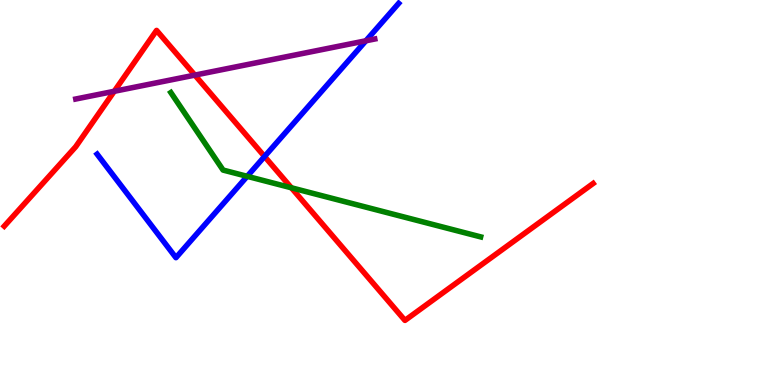[{'lines': ['blue', 'red'], 'intersections': [{'x': 3.41, 'y': 5.94}]}, {'lines': ['green', 'red'], 'intersections': [{'x': 3.76, 'y': 5.12}]}, {'lines': ['purple', 'red'], 'intersections': [{'x': 1.47, 'y': 7.63}, {'x': 2.51, 'y': 8.05}]}, {'lines': ['blue', 'green'], 'intersections': [{'x': 3.19, 'y': 5.42}]}, {'lines': ['blue', 'purple'], 'intersections': [{'x': 4.72, 'y': 8.94}]}, {'lines': ['green', 'purple'], 'intersections': []}]